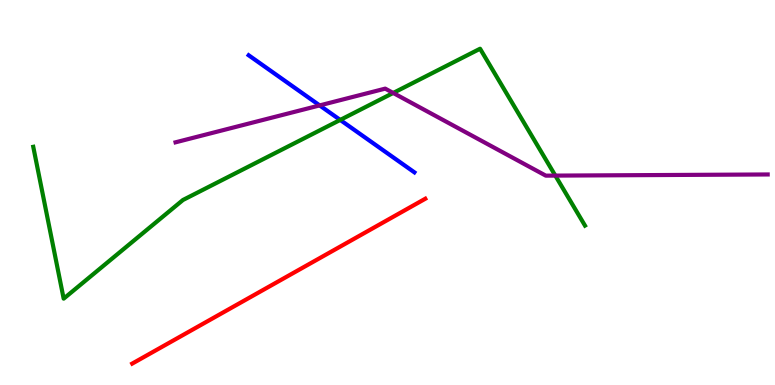[{'lines': ['blue', 'red'], 'intersections': []}, {'lines': ['green', 'red'], 'intersections': []}, {'lines': ['purple', 'red'], 'intersections': []}, {'lines': ['blue', 'green'], 'intersections': [{'x': 4.39, 'y': 6.88}]}, {'lines': ['blue', 'purple'], 'intersections': [{'x': 4.12, 'y': 7.26}]}, {'lines': ['green', 'purple'], 'intersections': [{'x': 5.07, 'y': 7.59}, {'x': 7.17, 'y': 5.44}]}]